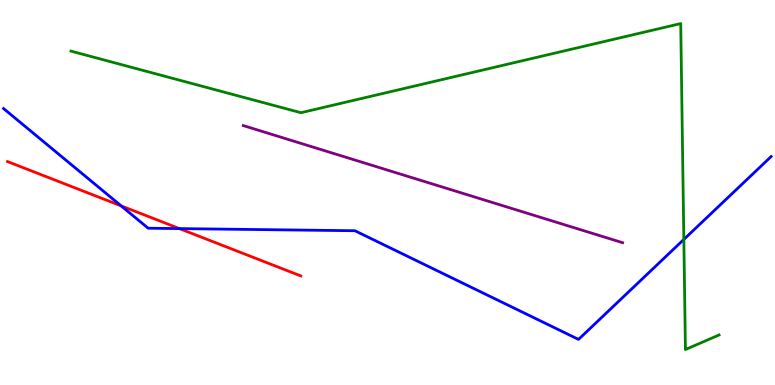[{'lines': ['blue', 'red'], 'intersections': [{'x': 1.56, 'y': 4.65}, {'x': 2.32, 'y': 4.06}]}, {'lines': ['green', 'red'], 'intersections': []}, {'lines': ['purple', 'red'], 'intersections': []}, {'lines': ['blue', 'green'], 'intersections': [{'x': 8.82, 'y': 3.78}]}, {'lines': ['blue', 'purple'], 'intersections': []}, {'lines': ['green', 'purple'], 'intersections': []}]